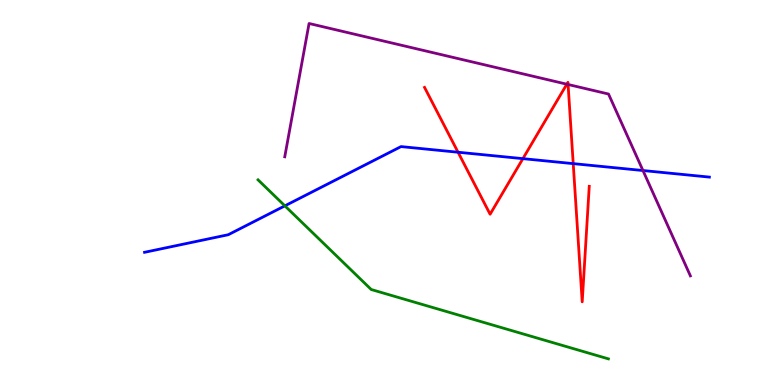[{'lines': ['blue', 'red'], 'intersections': [{'x': 5.91, 'y': 6.05}, {'x': 6.75, 'y': 5.88}, {'x': 7.4, 'y': 5.75}]}, {'lines': ['green', 'red'], 'intersections': []}, {'lines': ['purple', 'red'], 'intersections': [{'x': 7.31, 'y': 7.81}, {'x': 7.33, 'y': 7.81}]}, {'lines': ['blue', 'green'], 'intersections': [{'x': 3.68, 'y': 4.65}]}, {'lines': ['blue', 'purple'], 'intersections': [{'x': 8.3, 'y': 5.57}]}, {'lines': ['green', 'purple'], 'intersections': []}]